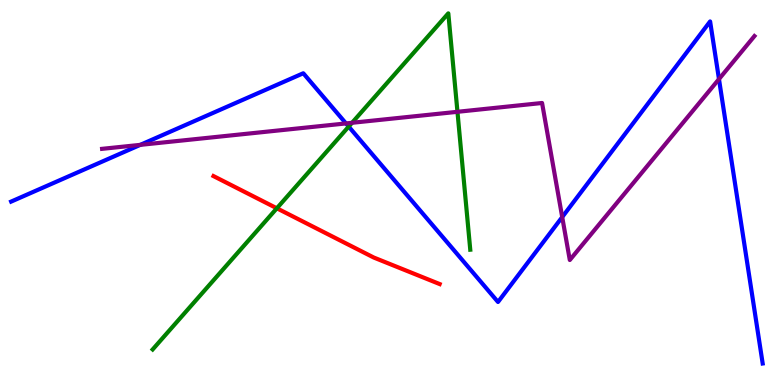[{'lines': ['blue', 'red'], 'intersections': []}, {'lines': ['green', 'red'], 'intersections': [{'x': 3.57, 'y': 4.59}]}, {'lines': ['purple', 'red'], 'intersections': []}, {'lines': ['blue', 'green'], 'intersections': [{'x': 4.5, 'y': 6.71}]}, {'lines': ['blue', 'purple'], 'intersections': [{'x': 1.81, 'y': 6.24}, {'x': 4.46, 'y': 6.79}, {'x': 7.25, 'y': 4.36}, {'x': 9.28, 'y': 7.95}]}, {'lines': ['green', 'purple'], 'intersections': [{'x': 4.54, 'y': 6.81}, {'x': 5.9, 'y': 7.1}]}]